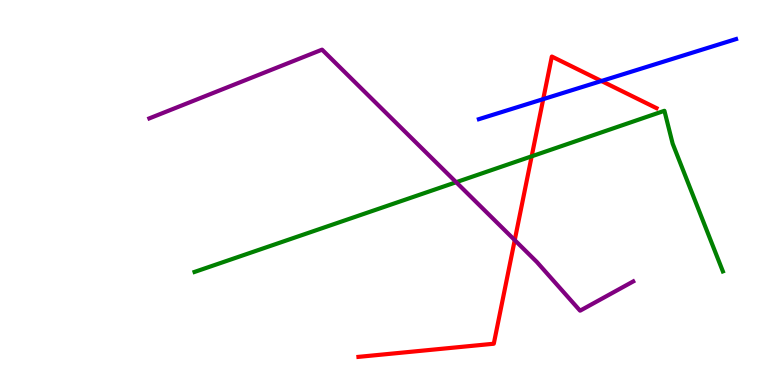[{'lines': ['blue', 'red'], 'intersections': [{'x': 7.01, 'y': 7.43}, {'x': 7.76, 'y': 7.9}]}, {'lines': ['green', 'red'], 'intersections': [{'x': 6.86, 'y': 5.94}]}, {'lines': ['purple', 'red'], 'intersections': [{'x': 6.64, 'y': 3.76}]}, {'lines': ['blue', 'green'], 'intersections': []}, {'lines': ['blue', 'purple'], 'intersections': []}, {'lines': ['green', 'purple'], 'intersections': [{'x': 5.89, 'y': 5.27}]}]